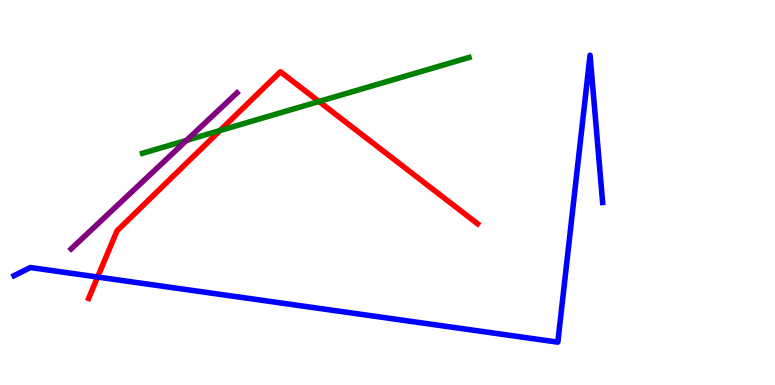[{'lines': ['blue', 'red'], 'intersections': [{'x': 1.26, 'y': 2.8}]}, {'lines': ['green', 'red'], 'intersections': [{'x': 2.84, 'y': 6.61}, {'x': 4.12, 'y': 7.36}]}, {'lines': ['purple', 'red'], 'intersections': []}, {'lines': ['blue', 'green'], 'intersections': []}, {'lines': ['blue', 'purple'], 'intersections': []}, {'lines': ['green', 'purple'], 'intersections': [{'x': 2.41, 'y': 6.35}]}]